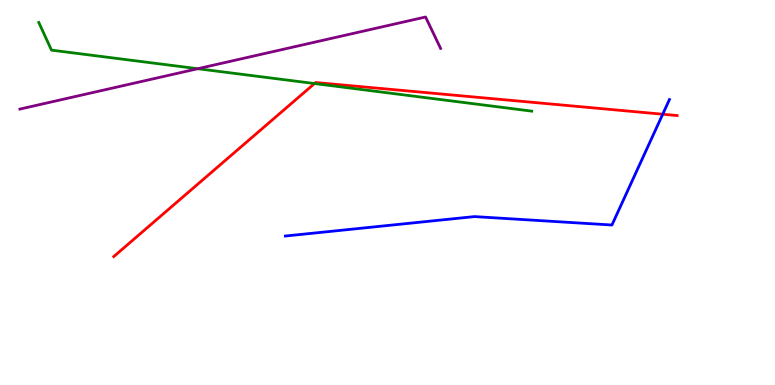[{'lines': ['blue', 'red'], 'intersections': [{'x': 8.55, 'y': 7.03}]}, {'lines': ['green', 'red'], 'intersections': [{'x': 4.06, 'y': 7.83}]}, {'lines': ['purple', 'red'], 'intersections': []}, {'lines': ['blue', 'green'], 'intersections': []}, {'lines': ['blue', 'purple'], 'intersections': []}, {'lines': ['green', 'purple'], 'intersections': [{'x': 2.55, 'y': 8.22}]}]